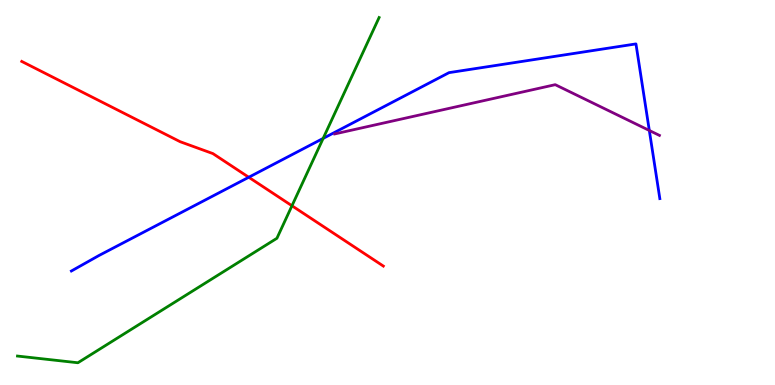[{'lines': ['blue', 'red'], 'intersections': [{'x': 3.21, 'y': 5.4}]}, {'lines': ['green', 'red'], 'intersections': [{'x': 3.77, 'y': 4.66}]}, {'lines': ['purple', 'red'], 'intersections': []}, {'lines': ['blue', 'green'], 'intersections': [{'x': 4.17, 'y': 6.41}]}, {'lines': ['blue', 'purple'], 'intersections': [{'x': 8.38, 'y': 6.61}]}, {'lines': ['green', 'purple'], 'intersections': []}]